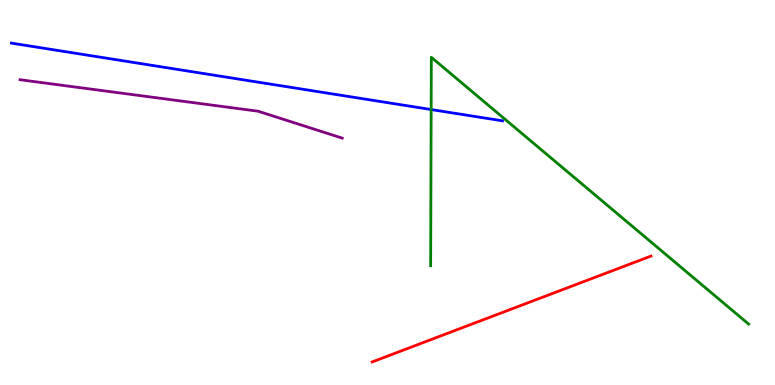[{'lines': ['blue', 'red'], 'intersections': []}, {'lines': ['green', 'red'], 'intersections': []}, {'lines': ['purple', 'red'], 'intersections': []}, {'lines': ['blue', 'green'], 'intersections': [{'x': 5.56, 'y': 7.15}]}, {'lines': ['blue', 'purple'], 'intersections': []}, {'lines': ['green', 'purple'], 'intersections': []}]